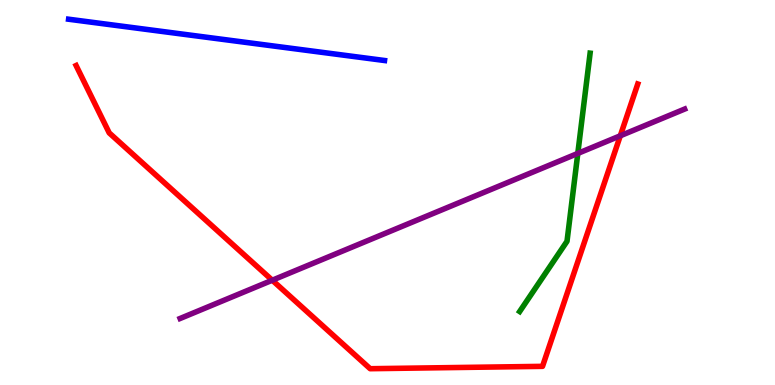[{'lines': ['blue', 'red'], 'intersections': []}, {'lines': ['green', 'red'], 'intersections': []}, {'lines': ['purple', 'red'], 'intersections': [{'x': 3.51, 'y': 2.72}, {'x': 8.0, 'y': 6.47}]}, {'lines': ['blue', 'green'], 'intersections': []}, {'lines': ['blue', 'purple'], 'intersections': []}, {'lines': ['green', 'purple'], 'intersections': [{'x': 7.46, 'y': 6.02}]}]